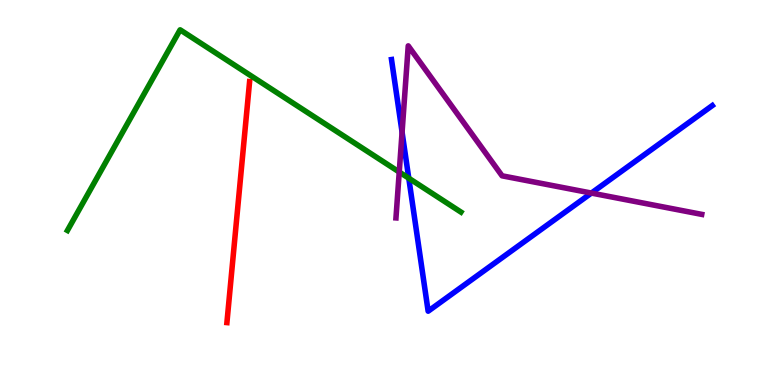[{'lines': ['blue', 'red'], 'intersections': []}, {'lines': ['green', 'red'], 'intersections': []}, {'lines': ['purple', 'red'], 'intersections': []}, {'lines': ['blue', 'green'], 'intersections': [{'x': 5.27, 'y': 5.37}]}, {'lines': ['blue', 'purple'], 'intersections': [{'x': 5.19, 'y': 6.57}, {'x': 7.63, 'y': 4.99}]}, {'lines': ['green', 'purple'], 'intersections': [{'x': 5.15, 'y': 5.53}]}]